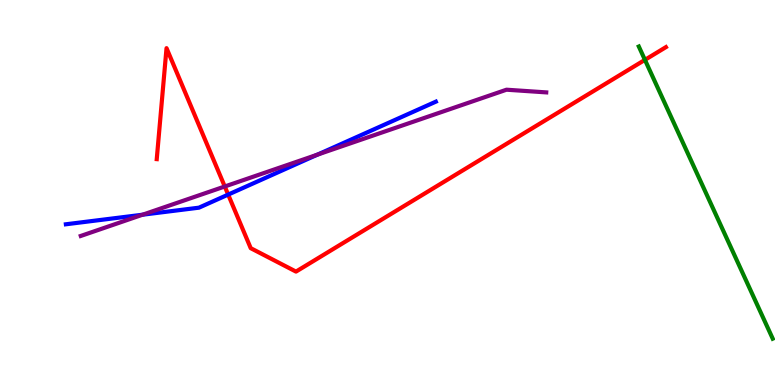[{'lines': ['blue', 'red'], 'intersections': [{'x': 2.94, 'y': 4.95}]}, {'lines': ['green', 'red'], 'intersections': [{'x': 8.32, 'y': 8.45}]}, {'lines': ['purple', 'red'], 'intersections': [{'x': 2.9, 'y': 5.16}]}, {'lines': ['blue', 'green'], 'intersections': []}, {'lines': ['blue', 'purple'], 'intersections': [{'x': 1.84, 'y': 4.42}, {'x': 4.1, 'y': 5.98}]}, {'lines': ['green', 'purple'], 'intersections': []}]